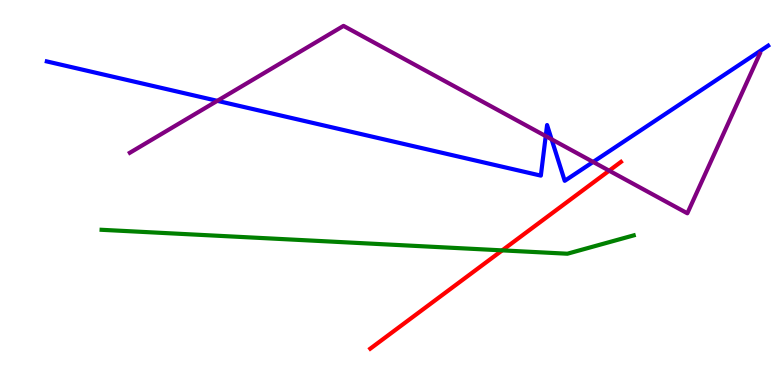[{'lines': ['blue', 'red'], 'intersections': []}, {'lines': ['green', 'red'], 'intersections': [{'x': 6.48, 'y': 3.5}]}, {'lines': ['purple', 'red'], 'intersections': [{'x': 7.86, 'y': 5.57}]}, {'lines': ['blue', 'green'], 'intersections': []}, {'lines': ['blue', 'purple'], 'intersections': [{'x': 2.8, 'y': 7.38}, {'x': 7.04, 'y': 6.47}, {'x': 7.12, 'y': 6.38}, {'x': 7.65, 'y': 5.79}]}, {'lines': ['green', 'purple'], 'intersections': []}]